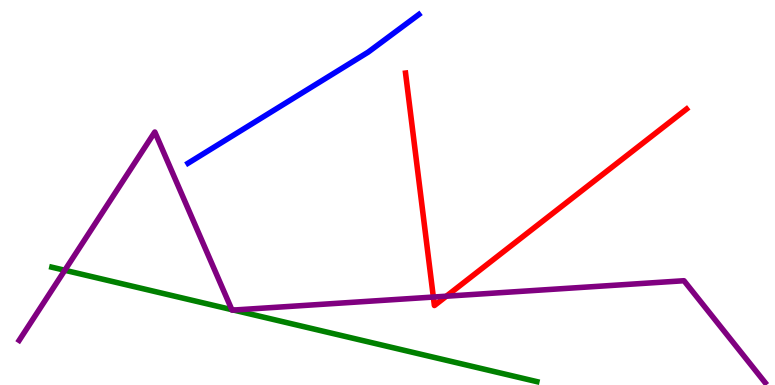[{'lines': ['blue', 'red'], 'intersections': []}, {'lines': ['green', 'red'], 'intersections': []}, {'lines': ['purple', 'red'], 'intersections': [{'x': 5.59, 'y': 2.28}, {'x': 5.76, 'y': 2.31}]}, {'lines': ['blue', 'green'], 'intersections': []}, {'lines': ['blue', 'purple'], 'intersections': []}, {'lines': ['green', 'purple'], 'intersections': [{'x': 0.836, 'y': 2.98}, {'x': 2.99, 'y': 1.96}, {'x': 3.01, 'y': 1.95}]}]